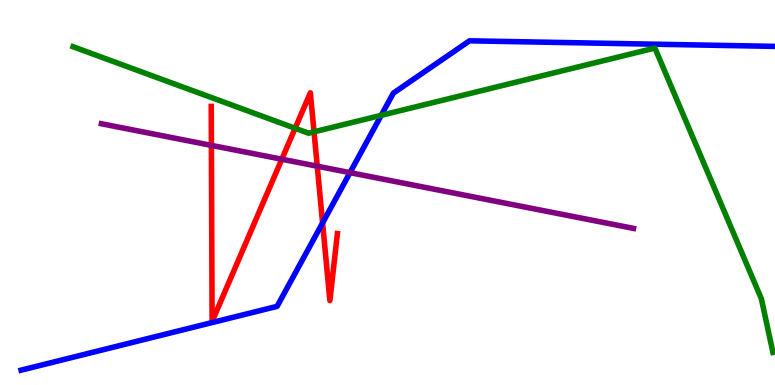[{'lines': ['blue', 'red'], 'intersections': [{'x': 4.16, 'y': 4.21}]}, {'lines': ['green', 'red'], 'intersections': [{'x': 3.81, 'y': 6.67}, {'x': 4.05, 'y': 6.58}]}, {'lines': ['purple', 'red'], 'intersections': [{'x': 2.73, 'y': 6.22}, {'x': 3.64, 'y': 5.86}, {'x': 4.09, 'y': 5.68}]}, {'lines': ['blue', 'green'], 'intersections': [{'x': 4.92, 'y': 7.0}]}, {'lines': ['blue', 'purple'], 'intersections': [{'x': 4.52, 'y': 5.52}]}, {'lines': ['green', 'purple'], 'intersections': []}]